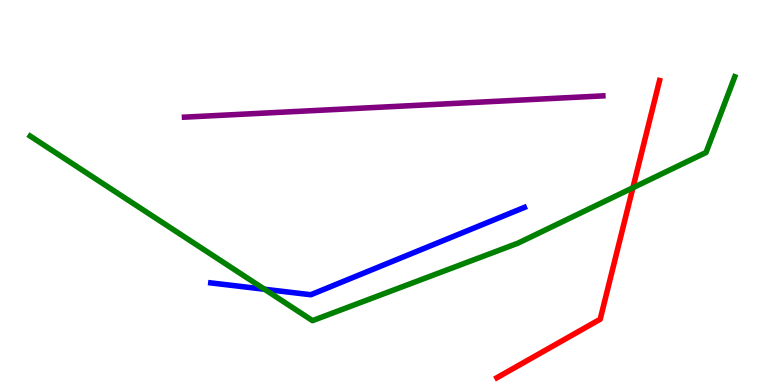[{'lines': ['blue', 'red'], 'intersections': []}, {'lines': ['green', 'red'], 'intersections': [{'x': 8.17, 'y': 5.12}]}, {'lines': ['purple', 'red'], 'intersections': []}, {'lines': ['blue', 'green'], 'intersections': [{'x': 3.41, 'y': 2.49}]}, {'lines': ['blue', 'purple'], 'intersections': []}, {'lines': ['green', 'purple'], 'intersections': []}]